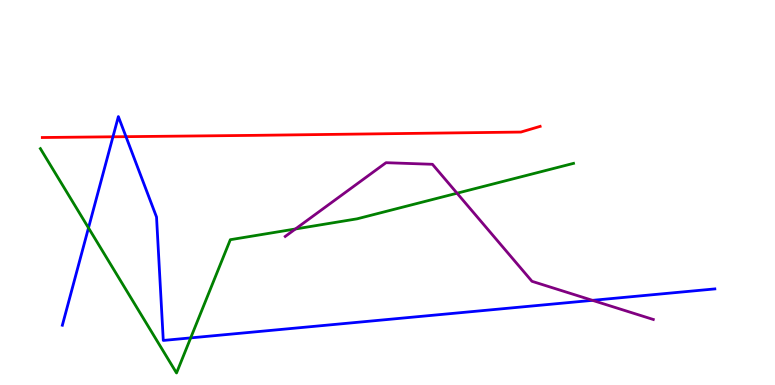[{'lines': ['blue', 'red'], 'intersections': [{'x': 1.46, 'y': 6.45}, {'x': 1.63, 'y': 6.45}]}, {'lines': ['green', 'red'], 'intersections': []}, {'lines': ['purple', 'red'], 'intersections': []}, {'lines': ['blue', 'green'], 'intersections': [{'x': 1.14, 'y': 4.08}, {'x': 2.46, 'y': 1.22}]}, {'lines': ['blue', 'purple'], 'intersections': [{'x': 7.65, 'y': 2.2}]}, {'lines': ['green', 'purple'], 'intersections': [{'x': 3.81, 'y': 4.05}, {'x': 5.9, 'y': 4.98}]}]